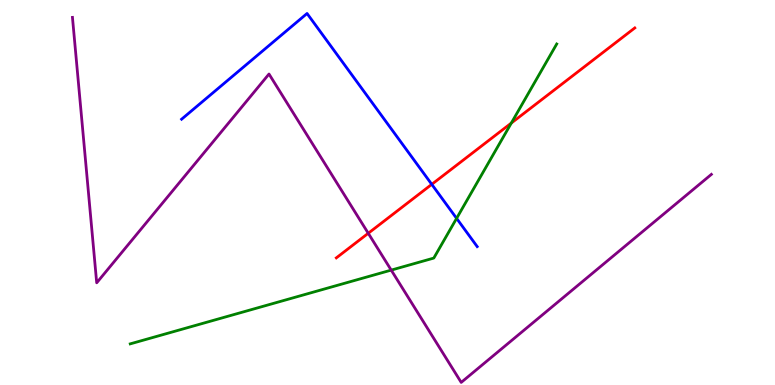[{'lines': ['blue', 'red'], 'intersections': [{'x': 5.57, 'y': 5.21}]}, {'lines': ['green', 'red'], 'intersections': [{'x': 6.6, 'y': 6.8}]}, {'lines': ['purple', 'red'], 'intersections': [{'x': 4.75, 'y': 3.94}]}, {'lines': ['blue', 'green'], 'intersections': [{'x': 5.89, 'y': 4.33}]}, {'lines': ['blue', 'purple'], 'intersections': []}, {'lines': ['green', 'purple'], 'intersections': [{'x': 5.05, 'y': 2.98}]}]